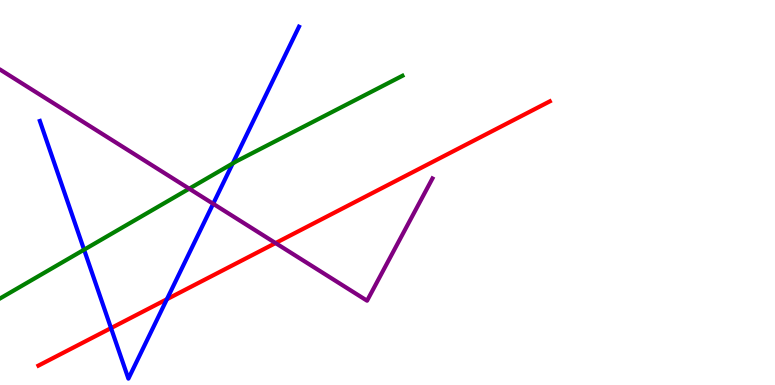[{'lines': ['blue', 'red'], 'intersections': [{'x': 1.43, 'y': 1.48}, {'x': 2.15, 'y': 2.23}]}, {'lines': ['green', 'red'], 'intersections': []}, {'lines': ['purple', 'red'], 'intersections': [{'x': 3.56, 'y': 3.69}]}, {'lines': ['blue', 'green'], 'intersections': [{'x': 1.08, 'y': 3.51}, {'x': 3.0, 'y': 5.75}]}, {'lines': ['blue', 'purple'], 'intersections': [{'x': 2.75, 'y': 4.71}]}, {'lines': ['green', 'purple'], 'intersections': [{'x': 2.44, 'y': 5.1}]}]